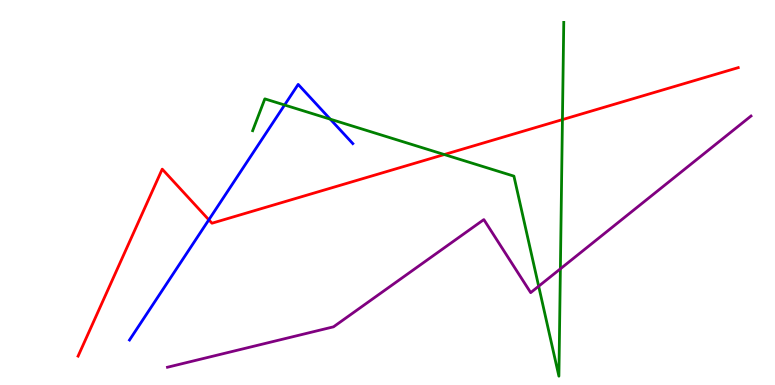[{'lines': ['blue', 'red'], 'intersections': [{'x': 2.69, 'y': 4.29}]}, {'lines': ['green', 'red'], 'intersections': [{'x': 5.73, 'y': 5.99}, {'x': 7.26, 'y': 6.89}]}, {'lines': ['purple', 'red'], 'intersections': []}, {'lines': ['blue', 'green'], 'intersections': [{'x': 3.67, 'y': 7.27}, {'x': 4.26, 'y': 6.9}]}, {'lines': ['blue', 'purple'], 'intersections': []}, {'lines': ['green', 'purple'], 'intersections': [{'x': 6.95, 'y': 2.57}, {'x': 7.23, 'y': 3.02}]}]